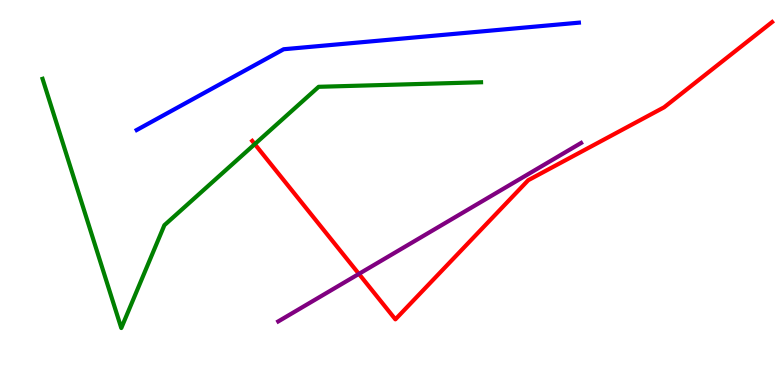[{'lines': ['blue', 'red'], 'intersections': []}, {'lines': ['green', 'red'], 'intersections': [{'x': 3.29, 'y': 6.26}]}, {'lines': ['purple', 'red'], 'intersections': [{'x': 4.63, 'y': 2.89}]}, {'lines': ['blue', 'green'], 'intersections': []}, {'lines': ['blue', 'purple'], 'intersections': []}, {'lines': ['green', 'purple'], 'intersections': []}]